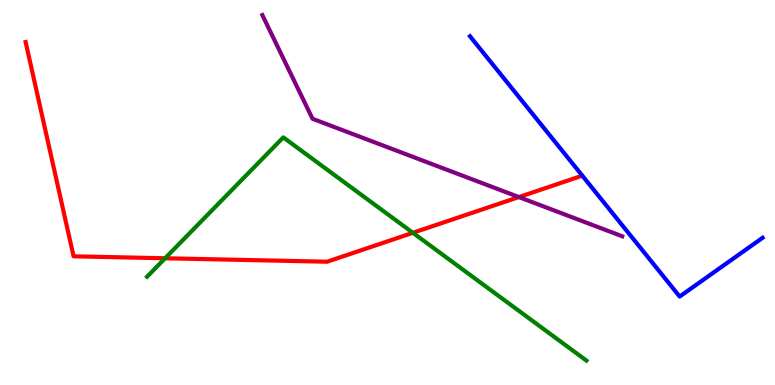[{'lines': ['blue', 'red'], 'intersections': []}, {'lines': ['green', 'red'], 'intersections': [{'x': 2.13, 'y': 3.29}, {'x': 5.33, 'y': 3.95}]}, {'lines': ['purple', 'red'], 'intersections': [{'x': 6.7, 'y': 4.88}]}, {'lines': ['blue', 'green'], 'intersections': []}, {'lines': ['blue', 'purple'], 'intersections': []}, {'lines': ['green', 'purple'], 'intersections': []}]